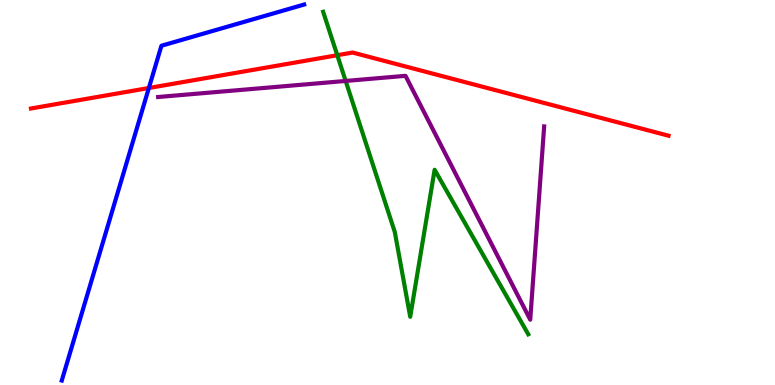[{'lines': ['blue', 'red'], 'intersections': [{'x': 1.92, 'y': 7.71}]}, {'lines': ['green', 'red'], 'intersections': [{'x': 4.35, 'y': 8.57}]}, {'lines': ['purple', 'red'], 'intersections': []}, {'lines': ['blue', 'green'], 'intersections': []}, {'lines': ['blue', 'purple'], 'intersections': []}, {'lines': ['green', 'purple'], 'intersections': [{'x': 4.46, 'y': 7.9}]}]